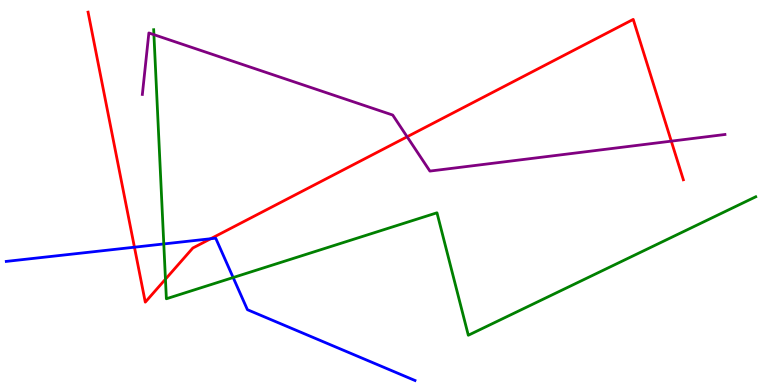[{'lines': ['blue', 'red'], 'intersections': [{'x': 1.73, 'y': 3.58}, {'x': 2.72, 'y': 3.8}]}, {'lines': ['green', 'red'], 'intersections': [{'x': 2.13, 'y': 2.75}]}, {'lines': ['purple', 'red'], 'intersections': [{'x': 5.25, 'y': 6.45}, {'x': 8.66, 'y': 6.33}]}, {'lines': ['blue', 'green'], 'intersections': [{'x': 2.11, 'y': 3.66}, {'x': 3.01, 'y': 2.79}]}, {'lines': ['blue', 'purple'], 'intersections': []}, {'lines': ['green', 'purple'], 'intersections': [{'x': 1.99, 'y': 9.1}]}]